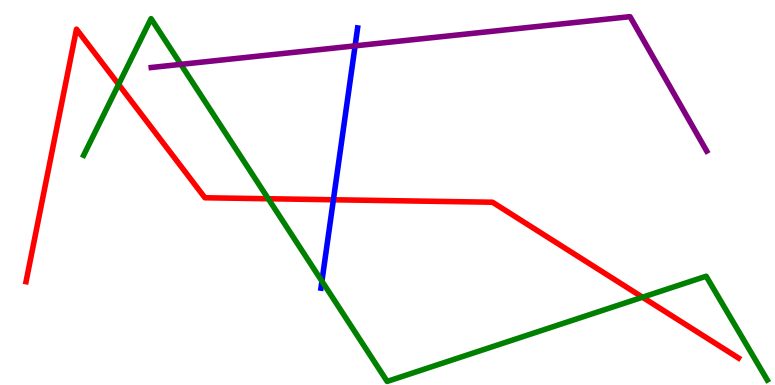[{'lines': ['blue', 'red'], 'intersections': [{'x': 4.3, 'y': 4.81}]}, {'lines': ['green', 'red'], 'intersections': [{'x': 1.53, 'y': 7.81}, {'x': 3.46, 'y': 4.84}, {'x': 8.29, 'y': 2.28}]}, {'lines': ['purple', 'red'], 'intersections': []}, {'lines': ['blue', 'green'], 'intersections': [{'x': 4.15, 'y': 2.7}]}, {'lines': ['blue', 'purple'], 'intersections': [{'x': 4.58, 'y': 8.81}]}, {'lines': ['green', 'purple'], 'intersections': [{'x': 2.33, 'y': 8.33}]}]